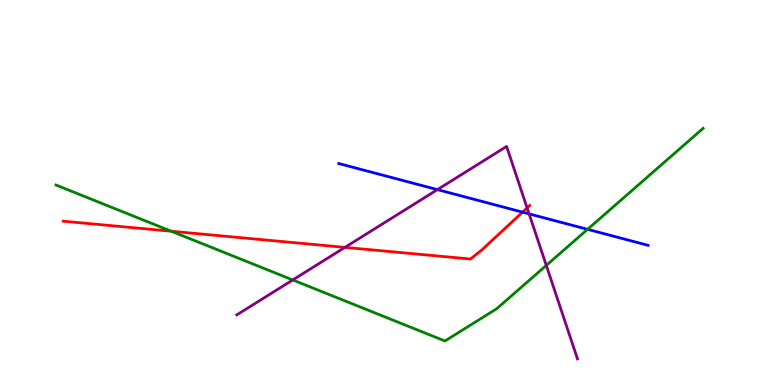[{'lines': ['blue', 'red'], 'intersections': [{'x': 6.74, 'y': 4.49}]}, {'lines': ['green', 'red'], 'intersections': [{'x': 2.21, 'y': 3.99}]}, {'lines': ['purple', 'red'], 'intersections': [{'x': 4.45, 'y': 3.57}, {'x': 6.8, 'y': 4.6}]}, {'lines': ['blue', 'green'], 'intersections': [{'x': 7.58, 'y': 4.04}]}, {'lines': ['blue', 'purple'], 'intersections': [{'x': 5.64, 'y': 5.07}, {'x': 6.83, 'y': 4.44}]}, {'lines': ['green', 'purple'], 'intersections': [{'x': 3.78, 'y': 2.73}, {'x': 7.05, 'y': 3.11}]}]